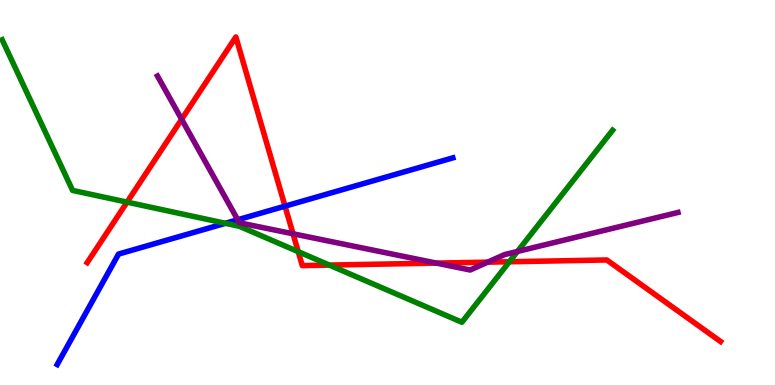[{'lines': ['blue', 'red'], 'intersections': [{'x': 3.68, 'y': 4.65}]}, {'lines': ['green', 'red'], 'intersections': [{'x': 1.64, 'y': 4.75}, {'x': 3.85, 'y': 3.46}, {'x': 4.25, 'y': 3.11}, {'x': 6.57, 'y': 3.2}]}, {'lines': ['purple', 'red'], 'intersections': [{'x': 2.34, 'y': 6.9}, {'x': 3.78, 'y': 3.93}, {'x': 5.63, 'y': 3.17}, {'x': 6.29, 'y': 3.19}]}, {'lines': ['blue', 'green'], 'intersections': [{'x': 2.91, 'y': 4.2}]}, {'lines': ['blue', 'purple'], 'intersections': [{'x': 3.07, 'y': 4.29}]}, {'lines': ['green', 'purple'], 'intersections': [{'x': 6.68, 'y': 3.47}]}]